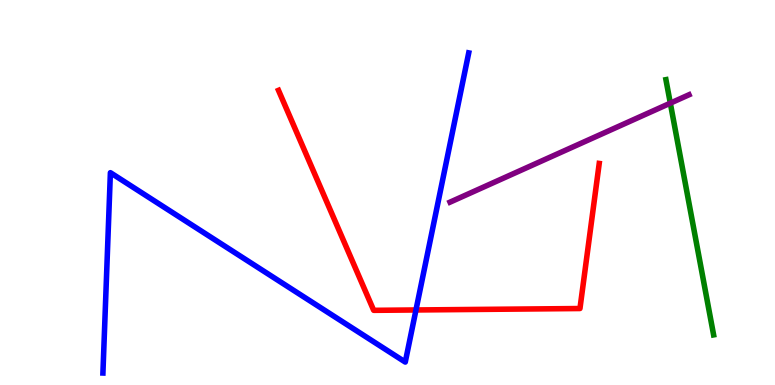[{'lines': ['blue', 'red'], 'intersections': [{'x': 5.37, 'y': 1.95}]}, {'lines': ['green', 'red'], 'intersections': []}, {'lines': ['purple', 'red'], 'intersections': []}, {'lines': ['blue', 'green'], 'intersections': []}, {'lines': ['blue', 'purple'], 'intersections': []}, {'lines': ['green', 'purple'], 'intersections': [{'x': 8.65, 'y': 7.32}]}]